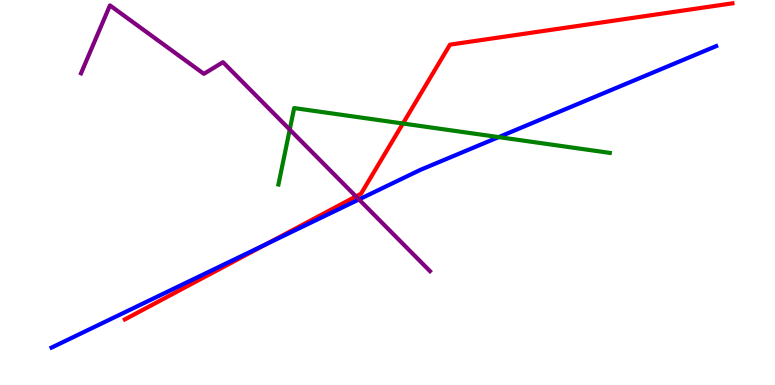[{'lines': ['blue', 'red'], 'intersections': [{'x': 3.44, 'y': 3.66}]}, {'lines': ['green', 'red'], 'intersections': [{'x': 5.2, 'y': 6.79}]}, {'lines': ['purple', 'red'], 'intersections': [{'x': 4.59, 'y': 4.9}]}, {'lines': ['blue', 'green'], 'intersections': [{'x': 6.43, 'y': 6.44}]}, {'lines': ['blue', 'purple'], 'intersections': [{'x': 4.63, 'y': 4.82}]}, {'lines': ['green', 'purple'], 'intersections': [{'x': 3.74, 'y': 6.63}]}]